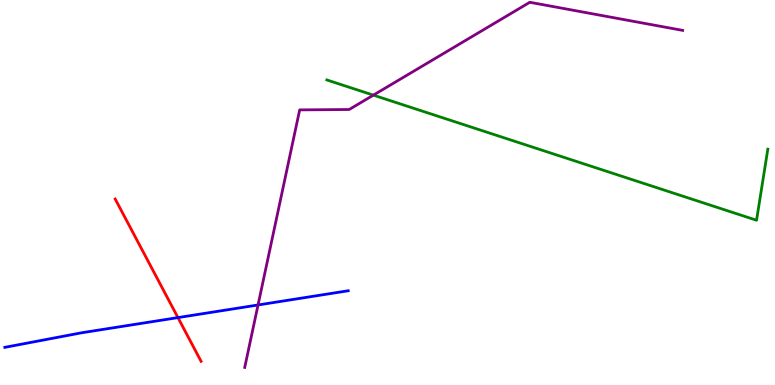[{'lines': ['blue', 'red'], 'intersections': [{'x': 2.3, 'y': 1.75}]}, {'lines': ['green', 'red'], 'intersections': []}, {'lines': ['purple', 'red'], 'intersections': []}, {'lines': ['blue', 'green'], 'intersections': []}, {'lines': ['blue', 'purple'], 'intersections': [{'x': 3.33, 'y': 2.08}]}, {'lines': ['green', 'purple'], 'intersections': [{'x': 4.82, 'y': 7.53}]}]